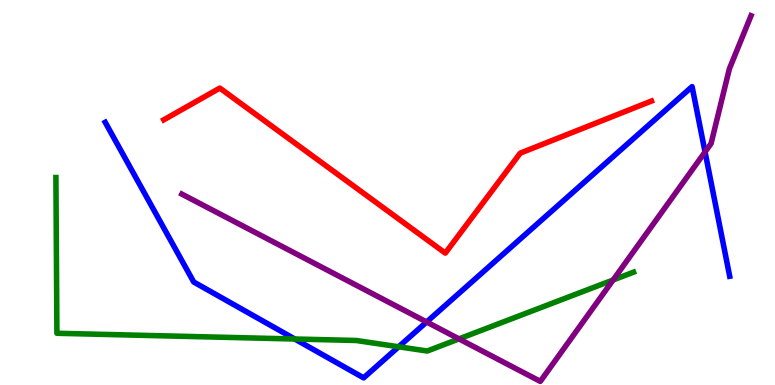[{'lines': ['blue', 'red'], 'intersections': []}, {'lines': ['green', 'red'], 'intersections': []}, {'lines': ['purple', 'red'], 'intersections': []}, {'lines': ['blue', 'green'], 'intersections': [{'x': 3.8, 'y': 1.19}, {'x': 5.14, 'y': 0.993}]}, {'lines': ['blue', 'purple'], 'intersections': [{'x': 5.5, 'y': 1.64}, {'x': 9.1, 'y': 6.05}]}, {'lines': ['green', 'purple'], 'intersections': [{'x': 5.92, 'y': 1.2}, {'x': 7.91, 'y': 2.73}]}]